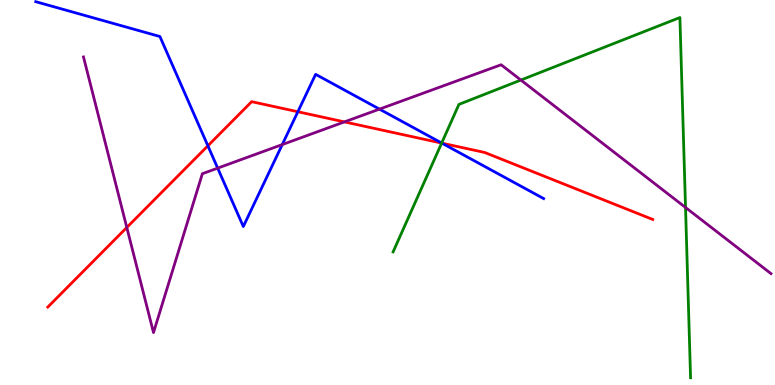[{'lines': ['blue', 'red'], 'intersections': [{'x': 2.68, 'y': 6.21}, {'x': 3.84, 'y': 7.1}, {'x': 5.7, 'y': 6.28}]}, {'lines': ['green', 'red'], 'intersections': [{'x': 5.7, 'y': 6.28}]}, {'lines': ['purple', 'red'], 'intersections': [{'x': 1.64, 'y': 4.09}, {'x': 4.44, 'y': 6.83}]}, {'lines': ['blue', 'green'], 'intersections': [{'x': 5.7, 'y': 6.29}]}, {'lines': ['blue', 'purple'], 'intersections': [{'x': 2.81, 'y': 5.63}, {'x': 3.64, 'y': 6.24}, {'x': 4.9, 'y': 7.17}]}, {'lines': ['green', 'purple'], 'intersections': [{'x': 6.72, 'y': 7.92}, {'x': 8.85, 'y': 4.61}]}]